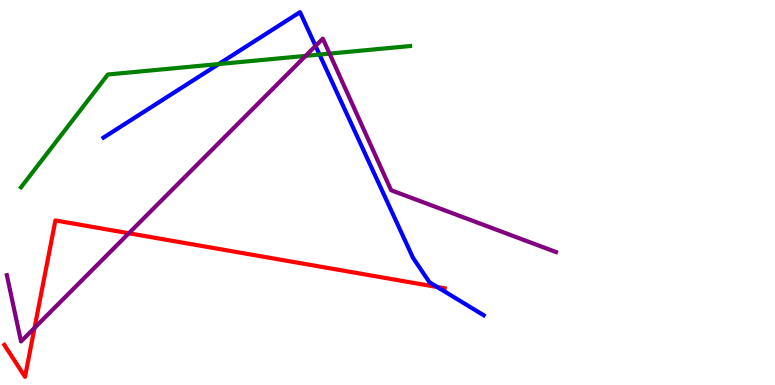[{'lines': ['blue', 'red'], 'intersections': [{'x': 5.64, 'y': 2.54}]}, {'lines': ['green', 'red'], 'intersections': []}, {'lines': ['purple', 'red'], 'intersections': [{'x': 0.446, 'y': 1.48}, {'x': 1.66, 'y': 3.94}]}, {'lines': ['blue', 'green'], 'intersections': [{'x': 2.82, 'y': 8.34}, {'x': 4.12, 'y': 8.58}]}, {'lines': ['blue', 'purple'], 'intersections': [{'x': 4.07, 'y': 8.81}]}, {'lines': ['green', 'purple'], 'intersections': [{'x': 3.94, 'y': 8.55}, {'x': 4.25, 'y': 8.61}]}]